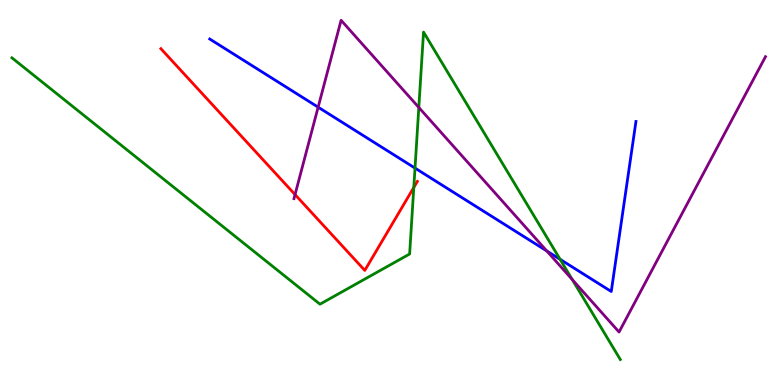[{'lines': ['blue', 'red'], 'intersections': []}, {'lines': ['green', 'red'], 'intersections': [{'x': 5.34, 'y': 5.13}]}, {'lines': ['purple', 'red'], 'intersections': [{'x': 3.81, 'y': 4.95}]}, {'lines': ['blue', 'green'], 'intersections': [{'x': 5.36, 'y': 5.63}, {'x': 7.23, 'y': 3.26}]}, {'lines': ['blue', 'purple'], 'intersections': [{'x': 4.1, 'y': 7.22}, {'x': 7.05, 'y': 3.48}]}, {'lines': ['green', 'purple'], 'intersections': [{'x': 5.4, 'y': 7.21}, {'x': 7.38, 'y': 2.74}]}]